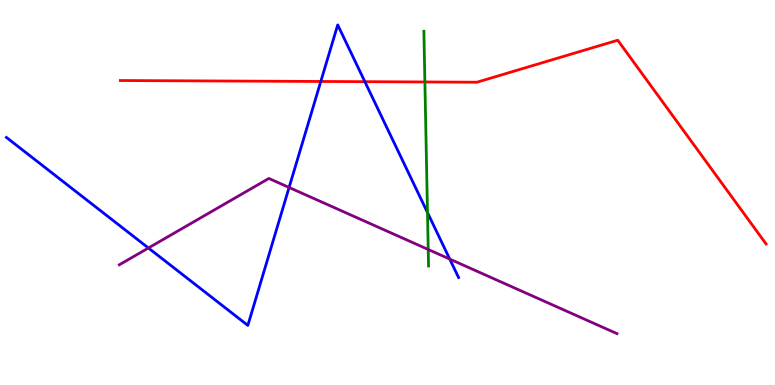[{'lines': ['blue', 'red'], 'intersections': [{'x': 4.14, 'y': 7.88}, {'x': 4.71, 'y': 7.88}]}, {'lines': ['green', 'red'], 'intersections': [{'x': 5.48, 'y': 7.87}]}, {'lines': ['purple', 'red'], 'intersections': []}, {'lines': ['blue', 'green'], 'intersections': [{'x': 5.52, 'y': 4.48}]}, {'lines': ['blue', 'purple'], 'intersections': [{'x': 1.92, 'y': 3.56}, {'x': 3.73, 'y': 5.13}, {'x': 5.8, 'y': 3.27}]}, {'lines': ['green', 'purple'], 'intersections': [{'x': 5.53, 'y': 3.52}]}]